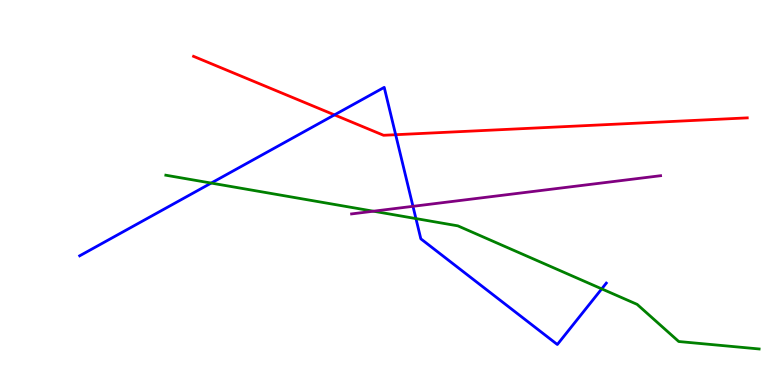[{'lines': ['blue', 'red'], 'intersections': [{'x': 4.32, 'y': 7.02}, {'x': 5.11, 'y': 6.5}]}, {'lines': ['green', 'red'], 'intersections': []}, {'lines': ['purple', 'red'], 'intersections': []}, {'lines': ['blue', 'green'], 'intersections': [{'x': 2.73, 'y': 5.24}, {'x': 5.37, 'y': 4.32}, {'x': 7.76, 'y': 2.5}]}, {'lines': ['blue', 'purple'], 'intersections': [{'x': 5.33, 'y': 4.64}]}, {'lines': ['green', 'purple'], 'intersections': [{'x': 4.82, 'y': 4.51}]}]